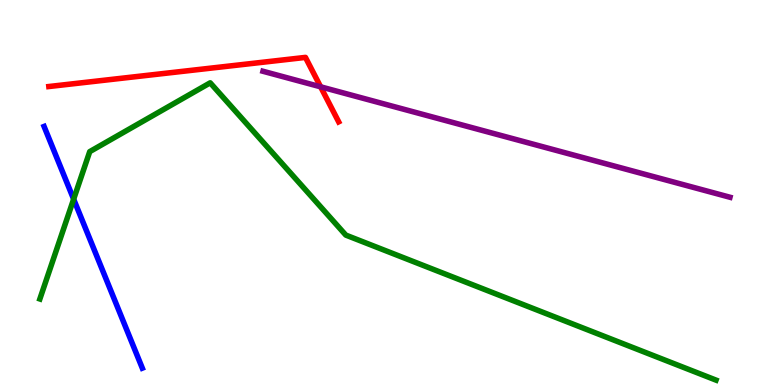[{'lines': ['blue', 'red'], 'intersections': []}, {'lines': ['green', 'red'], 'intersections': []}, {'lines': ['purple', 'red'], 'intersections': [{'x': 4.14, 'y': 7.74}]}, {'lines': ['blue', 'green'], 'intersections': [{'x': 0.95, 'y': 4.83}]}, {'lines': ['blue', 'purple'], 'intersections': []}, {'lines': ['green', 'purple'], 'intersections': []}]